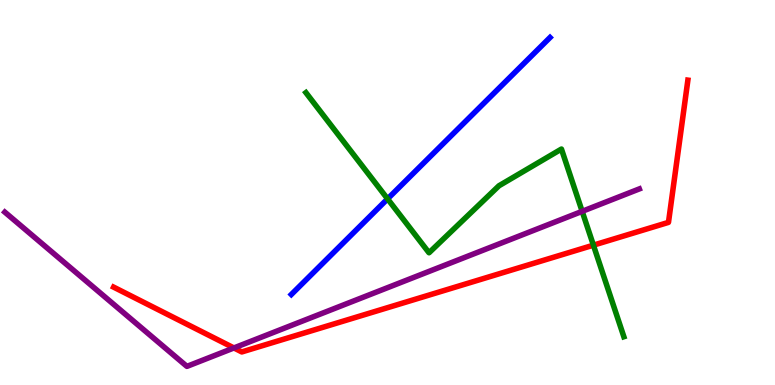[{'lines': ['blue', 'red'], 'intersections': []}, {'lines': ['green', 'red'], 'intersections': [{'x': 7.66, 'y': 3.63}]}, {'lines': ['purple', 'red'], 'intersections': [{'x': 3.02, 'y': 0.963}]}, {'lines': ['blue', 'green'], 'intersections': [{'x': 5.0, 'y': 4.83}]}, {'lines': ['blue', 'purple'], 'intersections': []}, {'lines': ['green', 'purple'], 'intersections': [{'x': 7.51, 'y': 4.51}]}]